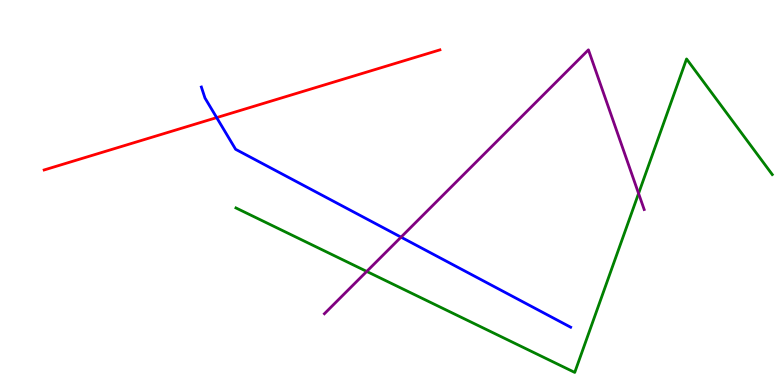[{'lines': ['blue', 'red'], 'intersections': [{'x': 2.8, 'y': 6.95}]}, {'lines': ['green', 'red'], 'intersections': []}, {'lines': ['purple', 'red'], 'intersections': []}, {'lines': ['blue', 'green'], 'intersections': []}, {'lines': ['blue', 'purple'], 'intersections': [{'x': 5.17, 'y': 3.84}]}, {'lines': ['green', 'purple'], 'intersections': [{'x': 4.73, 'y': 2.95}, {'x': 8.24, 'y': 4.98}]}]